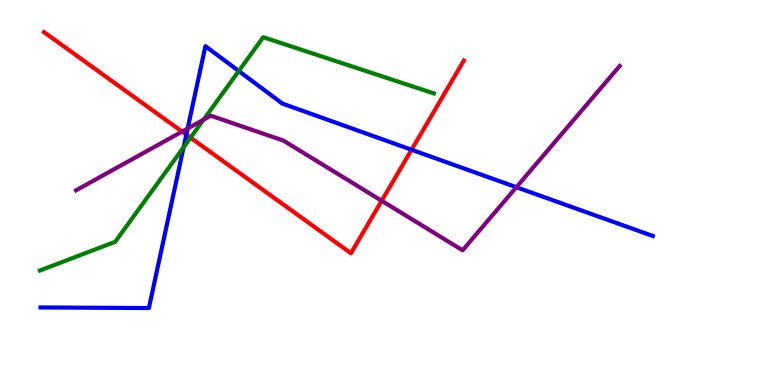[{'lines': ['blue', 'red'], 'intersections': [{'x': 2.4, 'y': 6.5}, {'x': 5.31, 'y': 6.11}]}, {'lines': ['green', 'red'], 'intersections': [{'x': 2.46, 'y': 6.42}]}, {'lines': ['purple', 'red'], 'intersections': [{'x': 2.35, 'y': 6.58}, {'x': 4.92, 'y': 4.79}]}, {'lines': ['blue', 'green'], 'intersections': [{'x': 2.37, 'y': 6.17}, {'x': 3.08, 'y': 8.16}]}, {'lines': ['blue', 'purple'], 'intersections': [{'x': 2.42, 'y': 6.66}, {'x': 6.66, 'y': 5.14}]}, {'lines': ['green', 'purple'], 'intersections': [{'x': 2.63, 'y': 6.89}]}]